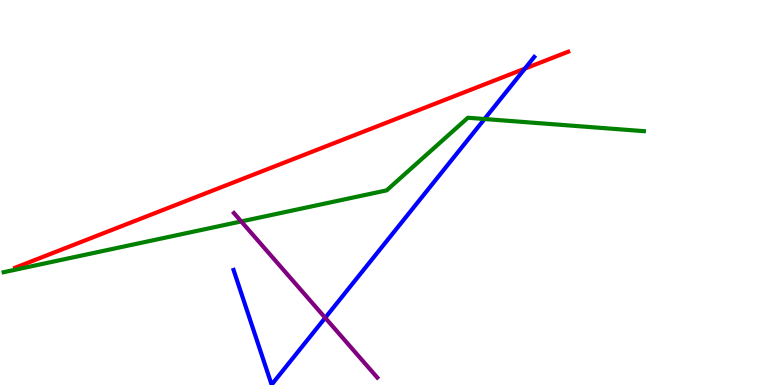[{'lines': ['blue', 'red'], 'intersections': [{'x': 6.77, 'y': 8.22}]}, {'lines': ['green', 'red'], 'intersections': []}, {'lines': ['purple', 'red'], 'intersections': []}, {'lines': ['blue', 'green'], 'intersections': [{'x': 6.25, 'y': 6.91}]}, {'lines': ['blue', 'purple'], 'intersections': [{'x': 4.2, 'y': 1.75}]}, {'lines': ['green', 'purple'], 'intersections': [{'x': 3.11, 'y': 4.25}]}]